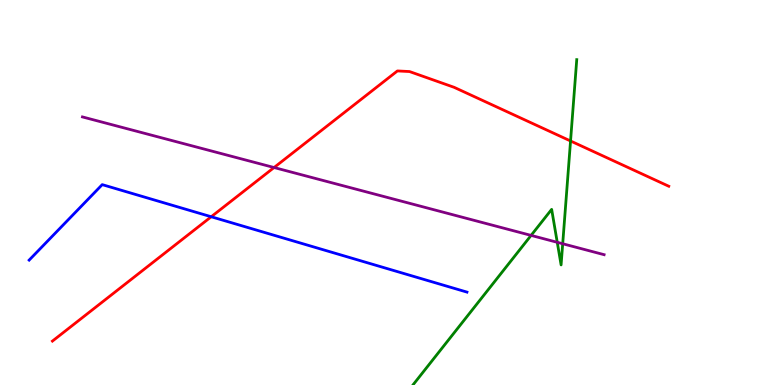[{'lines': ['blue', 'red'], 'intersections': [{'x': 2.73, 'y': 4.37}]}, {'lines': ['green', 'red'], 'intersections': [{'x': 7.36, 'y': 6.34}]}, {'lines': ['purple', 'red'], 'intersections': [{'x': 3.54, 'y': 5.65}]}, {'lines': ['blue', 'green'], 'intersections': []}, {'lines': ['blue', 'purple'], 'intersections': []}, {'lines': ['green', 'purple'], 'intersections': [{'x': 6.85, 'y': 3.89}, {'x': 7.19, 'y': 3.71}, {'x': 7.26, 'y': 3.67}]}]